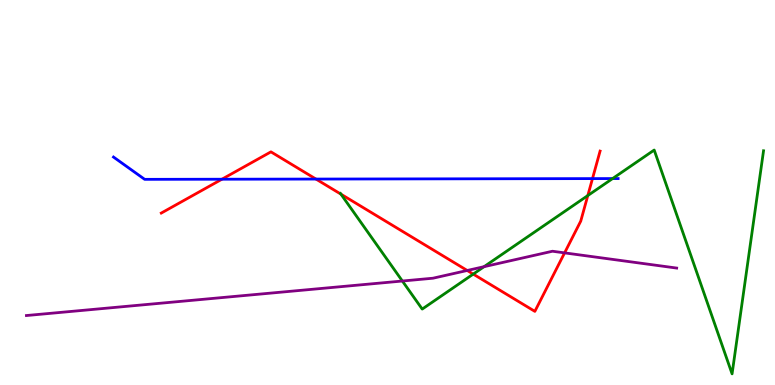[{'lines': ['blue', 'red'], 'intersections': [{'x': 2.86, 'y': 5.35}, {'x': 4.08, 'y': 5.35}, {'x': 7.65, 'y': 5.36}]}, {'lines': ['green', 'red'], 'intersections': [{'x': 4.4, 'y': 4.96}, {'x': 6.11, 'y': 2.88}, {'x': 7.58, 'y': 4.92}]}, {'lines': ['purple', 'red'], 'intersections': [{'x': 6.03, 'y': 2.97}, {'x': 7.29, 'y': 3.43}]}, {'lines': ['blue', 'green'], 'intersections': [{'x': 7.9, 'y': 5.36}]}, {'lines': ['blue', 'purple'], 'intersections': []}, {'lines': ['green', 'purple'], 'intersections': [{'x': 5.19, 'y': 2.7}, {'x': 6.25, 'y': 3.07}]}]